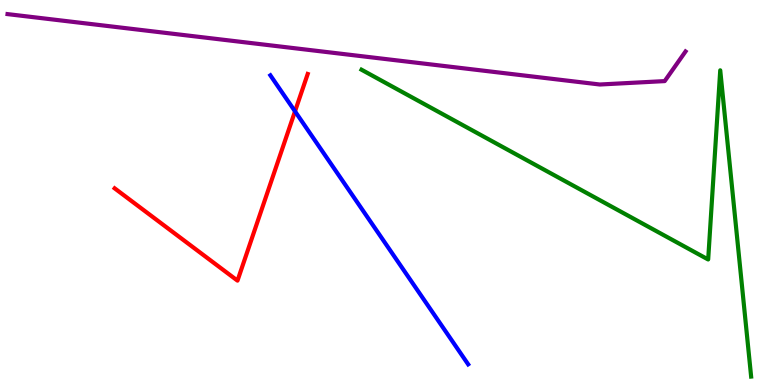[{'lines': ['blue', 'red'], 'intersections': [{'x': 3.81, 'y': 7.11}]}, {'lines': ['green', 'red'], 'intersections': []}, {'lines': ['purple', 'red'], 'intersections': []}, {'lines': ['blue', 'green'], 'intersections': []}, {'lines': ['blue', 'purple'], 'intersections': []}, {'lines': ['green', 'purple'], 'intersections': []}]